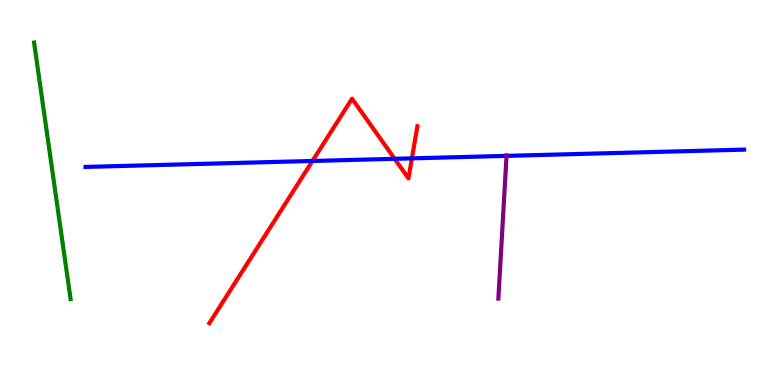[{'lines': ['blue', 'red'], 'intersections': [{'x': 4.03, 'y': 5.82}, {'x': 5.09, 'y': 5.87}, {'x': 5.31, 'y': 5.89}]}, {'lines': ['green', 'red'], 'intersections': []}, {'lines': ['purple', 'red'], 'intersections': []}, {'lines': ['blue', 'green'], 'intersections': []}, {'lines': ['blue', 'purple'], 'intersections': [{'x': 6.54, 'y': 5.95}]}, {'lines': ['green', 'purple'], 'intersections': []}]